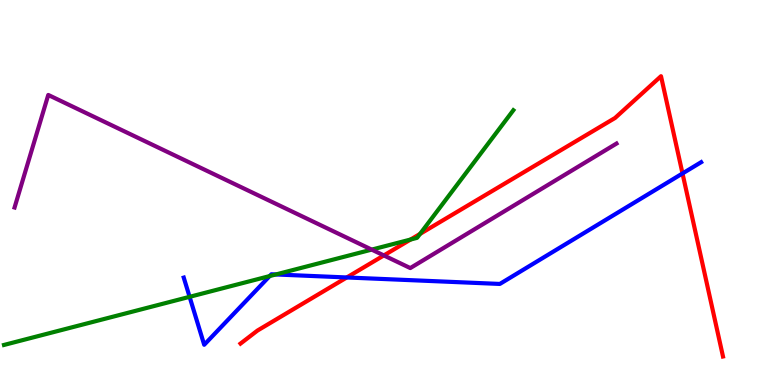[{'lines': ['blue', 'red'], 'intersections': [{'x': 4.47, 'y': 2.79}, {'x': 8.81, 'y': 5.49}]}, {'lines': ['green', 'red'], 'intersections': [{'x': 5.3, 'y': 3.78}, {'x': 5.42, 'y': 3.92}]}, {'lines': ['purple', 'red'], 'intersections': [{'x': 4.95, 'y': 3.37}]}, {'lines': ['blue', 'green'], 'intersections': [{'x': 2.45, 'y': 2.29}, {'x': 3.48, 'y': 2.83}, {'x': 3.56, 'y': 2.87}]}, {'lines': ['blue', 'purple'], 'intersections': []}, {'lines': ['green', 'purple'], 'intersections': [{'x': 4.8, 'y': 3.52}]}]